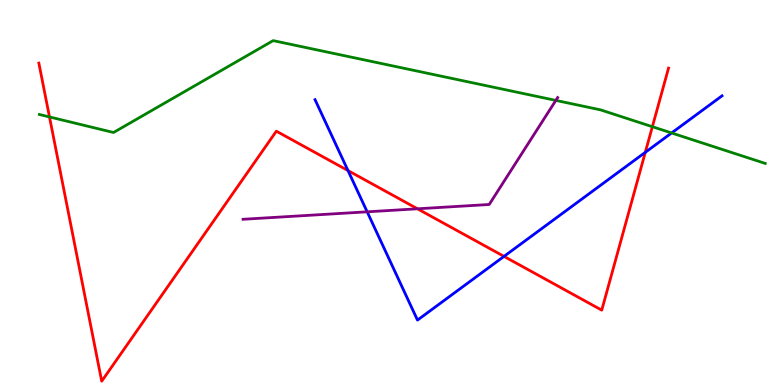[{'lines': ['blue', 'red'], 'intersections': [{'x': 4.49, 'y': 5.57}, {'x': 6.5, 'y': 3.34}, {'x': 8.33, 'y': 6.04}]}, {'lines': ['green', 'red'], 'intersections': [{'x': 0.639, 'y': 6.96}, {'x': 8.42, 'y': 6.71}]}, {'lines': ['purple', 'red'], 'intersections': [{'x': 5.39, 'y': 4.58}]}, {'lines': ['blue', 'green'], 'intersections': [{'x': 8.67, 'y': 6.55}]}, {'lines': ['blue', 'purple'], 'intersections': [{'x': 4.74, 'y': 4.5}]}, {'lines': ['green', 'purple'], 'intersections': [{'x': 7.17, 'y': 7.39}]}]